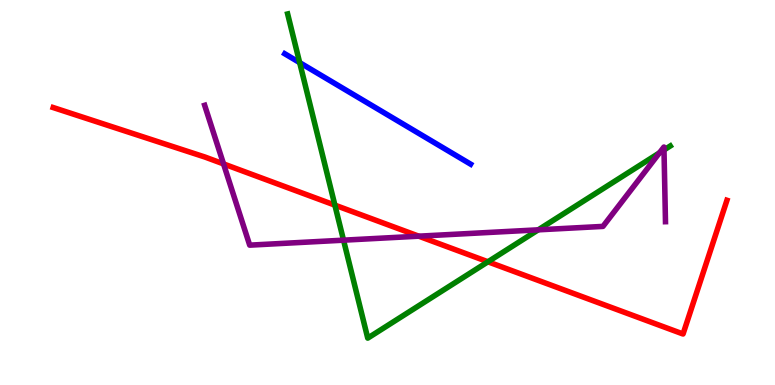[{'lines': ['blue', 'red'], 'intersections': []}, {'lines': ['green', 'red'], 'intersections': [{'x': 4.32, 'y': 4.67}, {'x': 6.3, 'y': 3.2}]}, {'lines': ['purple', 'red'], 'intersections': [{'x': 2.88, 'y': 5.74}, {'x': 5.4, 'y': 3.87}]}, {'lines': ['blue', 'green'], 'intersections': [{'x': 3.87, 'y': 8.37}]}, {'lines': ['blue', 'purple'], 'intersections': []}, {'lines': ['green', 'purple'], 'intersections': [{'x': 4.43, 'y': 3.76}, {'x': 6.95, 'y': 4.03}, {'x': 8.51, 'y': 6.03}, {'x': 8.57, 'y': 6.1}]}]